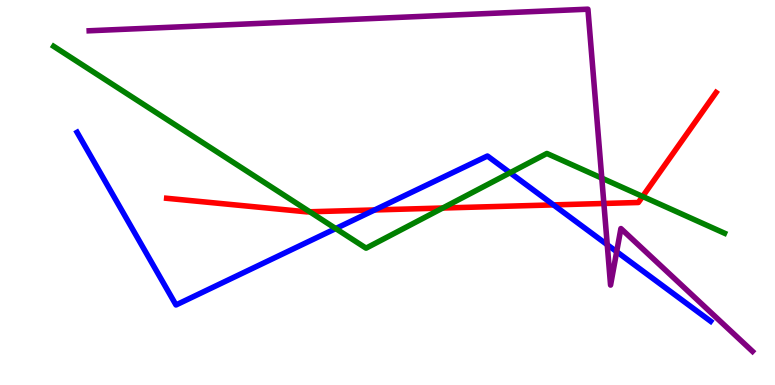[{'lines': ['blue', 'red'], 'intersections': [{'x': 4.83, 'y': 4.55}, {'x': 7.14, 'y': 4.68}]}, {'lines': ['green', 'red'], 'intersections': [{'x': 4.0, 'y': 4.5}, {'x': 5.71, 'y': 4.6}, {'x': 8.29, 'y': 4.9}]}, {'lines': ['purple', 'red'], 'intersections': [{'x': 7.79, 'y': 4.72}]}, {'lines': ['blue', 'green'], 'intersections': [{'x': 4.33, 'y': 4.06}, {'x': 6.58, 'y': 5.51}]}, {'lines': ['blue', 'purple'], 'intersections': [{'x': 7.84, 'y': 3.64}, {'x': 7.96, 'y': 3.46}]}, {'lines': ['green', 'purple'], 'intersections': [{'x': 7.76, 'y': 5.37}]}]